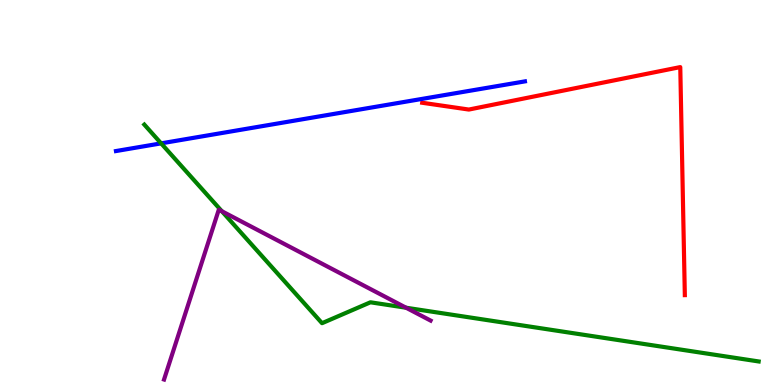[{'lines': ['blue', 'red'], 'intersections': []}, {'lines': ['green', 'red'], 'intersections': []}, {'lines': ['purple', 'red'], 'intersections': []}, {'lines': ['blue', 'green'], 'intersections': [{'x': 2.08, 'y': 6.28}]}, {'lines': ['blue', 'purple'], 'intersections': []}, {'lines': ['green', 'purple'], 'intersections': [{'x': 2.86, 'y': 4.51}, {'x': 5.24, 'y': 2.01}]}]